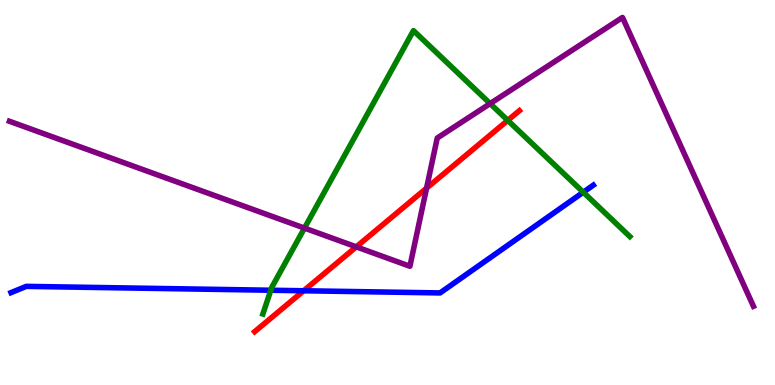[{'lines': ['blue', 'red'], 'intersections': [{'x': 3.92, 'y': 2.45}]}, {'lines': ['green', 'red'], 'intersections': [{'x': 6.55, 'y': 6.87}]}, {'lines': ['purple', 'red'], 'intersections': [{'x': 4.6, 'y': 3.59}, {'x': 5.5, 'y': 5.11}]}, {'lines': ['blue', 'green'], 'intersections': [{'x': 3.49, 'y': 2.46}, {'x': 7.53, 'y': 5.01}]}, {'lines': ['blue', 'purple'], 'intersections': []}, {'lines': ['green', 'purple'], 'intersections': [{'x': 3.93, 'y': 4.08}, {'x': 6.32, 'y': 7.31}]}]